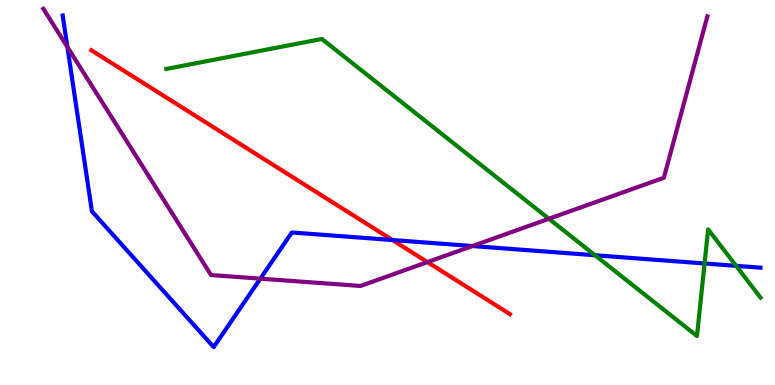[{'lines': ['blue', 'red'], 'intersections': [{'x': 5.06, 'y': 3.77}]}, {'lines': ['green', 'red'], 'intersections': []}, {'lines': ['purple', 'red'], 'intersections': [{'x': 5.52, 'y': 3.19}]}, {'lines': ['blue', 'green'], 'intersections': [{'x': 7.68, 'y': 3.37}, {'x': 9.09, 'y': 3.16}, {'x': 9.5, 'y': 3.09}]}, {'lines': ['blue', 'purple'], 'intersections': [{'x': 0.87, 'y': 8.78}, {'x': 3.36, 'y': 2.76}, {'x': 6.1, 'y': 3.61}]}, {'lines': ['green', 'purple'], 'intersections': [{'x': 7.08, 'y': 4.32}]}]